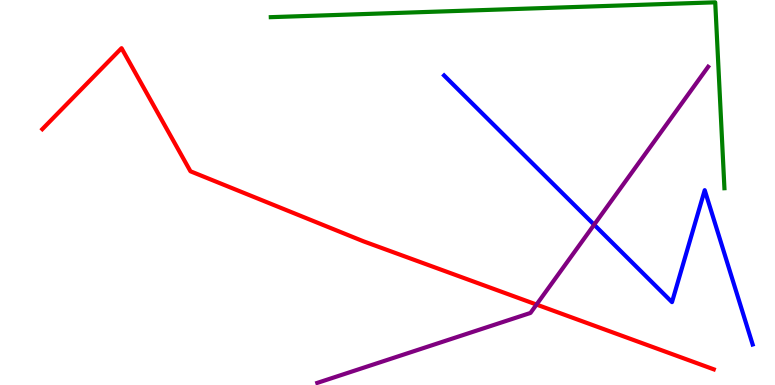[{'lines': ['blue', 'red'], 'intersections': []}, {'lines': ['green', 'red'], 'intersections': []}, {'lines': ['purple', 'red'], 'intersections': [{'x': 6.92, 'y': 2.09}]}, {'lines': ['blue', 'green'], 'intersections': []}, {'lines': ['blue', 'purple'], 'intersections': [{'x': 7.67, 'y': 4.16}]}, {'lines': ['green', 'purple'], 'intersections': []}]